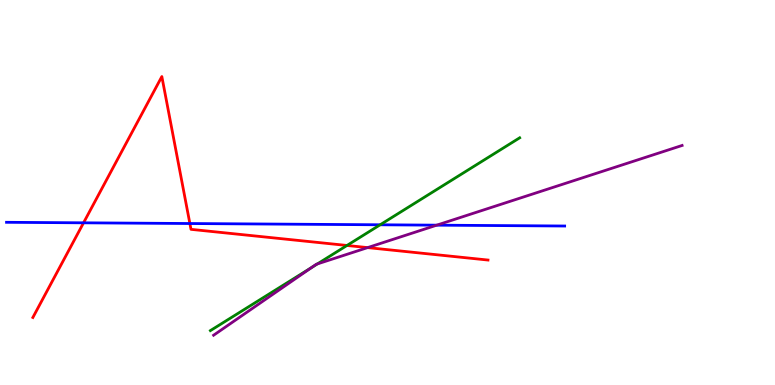[{'lines': ['blue', 'red'], 'intersections': [{'x': 1.08, 'y': 4.21}, {'x': 2.45, 'y': 4.19}]}, {'lines': ['green', 'red'], 'intersections': [{'x': 4.48, 'y': 3.62}]}, {'lines': ['purple', 'red'], 'intersections': [{'x': 4.74, 'y': 3.57}]}, {'lines': ['blue', 'green'], 'intersections': [{'x': 4.91, 'y': 4.16}]}, {'lines': ['blue', 'purple'], 'intersections': [{'x': 5.64, 'y': 4.15}]}, {'lines': ['green', 'purple'], 'intersections': [{'x': 4.02, 'y': 3.05}, {'x': 4.09, 'y': 3.14}]}]